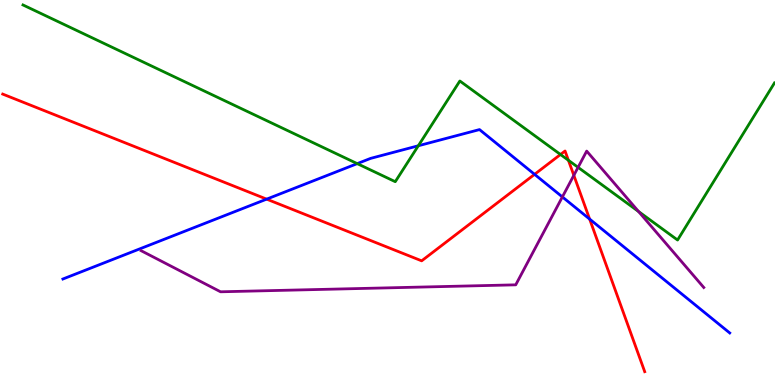[{'lines': ['blue', 'red'], 'intersections': [{'x': 3.44, 'y': 4.83}, {'x': 6.9, 'y': 5.47}, {'x': 7.61, 'y': 4.31}]}, {'lines': ['green', 'red'], 'intersections': [{'x': 7.23, 'y': 5.99}, {'x': 7.33, 'y': 5.84}]}, {'lines': ['purple', 'red'], 'intersections': [{'x': 7.4, 'y': 5.45}]}, {'lines': ['blue', 'green'], 'intersections': [{'x': 4.61, 'y': 5.75}, {'x': 5.4, 'y': 6.21}]}, {'lines': ['blue', 'purple'], 'intersections': [{'x': 7.26, 'y': 4.88}]}, {'lines': ['green', 'purple'], 'intersections': [{'x': 7.46, 'y': 5.65}, {'x': 8.24, 'y': 4.51}]}]